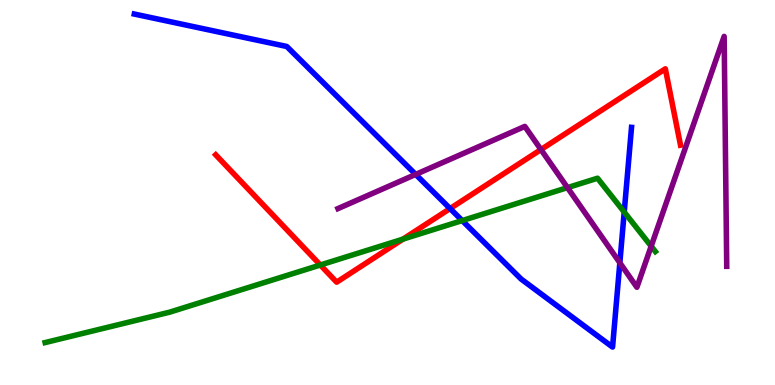[{'lines': ['blue', 'red'], 'intersections': [{'x': 5.81, 'y': 4.58}]}, {'lines': ['green', 'red'], 'intersections': [{'x': 4.13, 'y': 3.12}, {'x': 5.2, 'y': 3.79}]}, {'lines': ['purple', 'red'], 'intersections': [{'x': 6.98, 'y': 6.12}]}, {'lines': ['blue', 'green'], 'intersections': [{'x': 5.96, 'y': 4.27}, {'x': 8.05, 'y': 4.49}]}, {'lines': ['blue', 'purple'], 'intersections': [{'x': 5.36, 'y': 5.47}, {'x': 8.0, 'y': 3.17}]}, {'lines': ['green', 'purple'], 'intersections': [{'x': 7.32, 'y': 5.13}, {'x': 8.4, 'y': 3.6}]}]